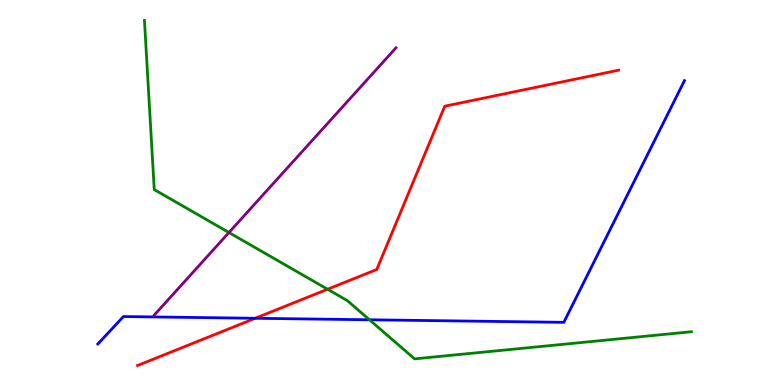[{'lines': ['blue', 'red'], 'intersections': [{'x': 3.29, 'y': 1.73}]}, {'lines': ['green', 'red'], 'intersections': [{'x': 4.23, 'y': 2.49}]}, {'lines': ['purple', 'red'], 'intersections': []}, {'lines': ['blue', 'green'], 'intersections': [{'x': 4.77, 'y': 1.69}]}, {'lines': ['blue', 'purple'], 'intersections': []}, {'lines': ['green', 'purple'], 'intersections': [{'x': 2.95, 'y': 3.96}]}]